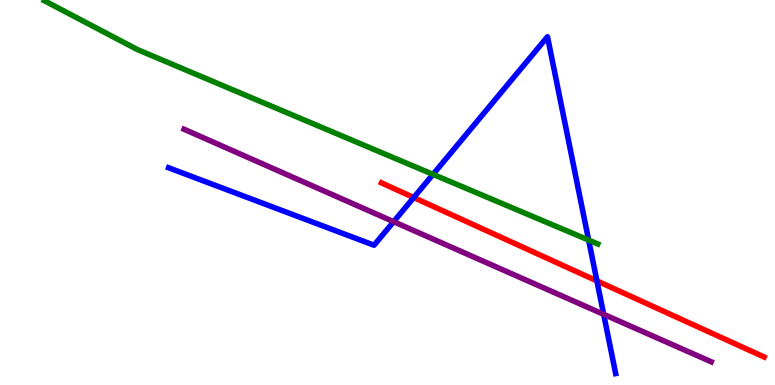[{'lines': ['blue', 'red'], 'intersections': [{'x': 5.34, 'y': 4.87}, {'x': 7.7, 'y': 2.7}]}, {'lines': ['green', 'red'], 'intersections': []}, {'lines': ['purple', 'red'], 'intersections': []}, {'lines': ['blue', 'green'], 'intersections': [{'x': 5.59, 'y': 5.47}, {'x': 7.6, 'y': 3.76}]}, {'lines': ['blue', 'purple'], 'intersections': [{'x': 5.08, 'y': 4.24}, {'x': 7.79, 'y': 1.84}]}, {'lines': ['green', 'purple'], 'intersections': []}]